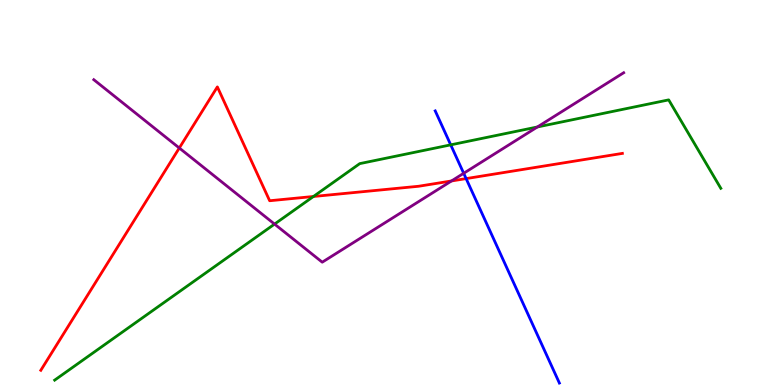[{'lines': ['blue', 'red'], 'intersections': [{'x': 6.01, 'y': 5.36}]}, {'lines': ['green', 'red'], 'intersections': [{'x': 4.04, 'y': 4.9}]}, {'lines': ['purple', 'red'], 'intersections': [{'x': 2.31, 'y': 6.16}, {'x': 5.83, 'y': 5.3}]}, {'lines': ['blue', 'green'], 'intersections': [{'x': 5.82, 'y': 6.24}]}, {'lines': ['blue', 'purple'], 'intersections': [{'x': 5.98, 'y': 5.5}]}, {'lines': ['green', 'purple'], 'intersections': [{'x': 3.54, 'y': 4.18}, {'x': 6.93, 'y': 6.7}]}]